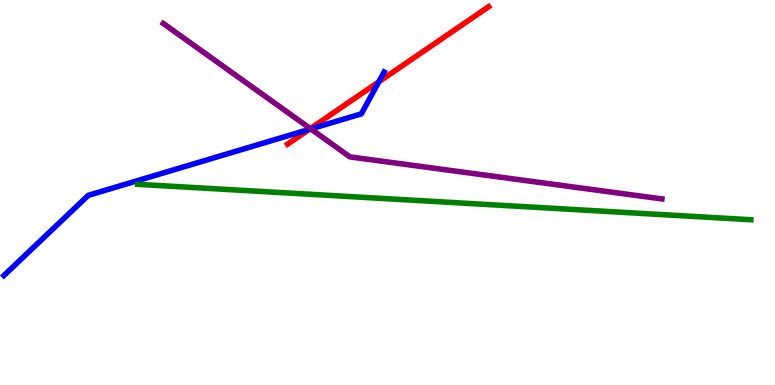[{'lines': ['blue', 'red'], 'intersections': [{'x': 3.99, 'y': 6.64}, {'x': 4.89, 'y': 7.88}]}, {'lines': ['green', 'red'], 'intersections': []}, {'lines': ['purple', 'red'], 'intersections': [{'x': 4.0, 'y': 6.66}]}, {'lines': ['blue', 'green'], 'intersections': []}, {'lines': ['blue', 'purple'], 'intersections': [{'x': 4.01, 'y': 6.65}]}, {'lines': ['green', 'purple'], 'intersections': []}]